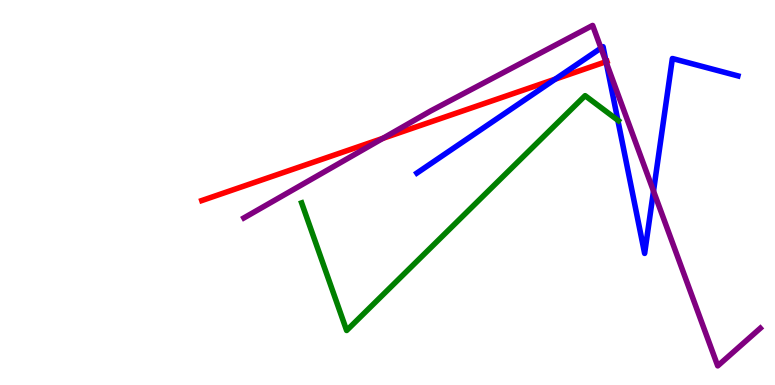[{'lines': ['blue', 'red'], 'intersections': [{'x': 7.16, 'y': 7.94}, {'x': 7.82, 'y': 8.4}]}, {'lines': ['green', 'red'], 'intersections': []}, {'lines': ['purple', 'red'], 'intersections': [{'x': 4.94, 'y': 6.41}, {'x': 7.82, 'y': 8.4}]}, {'lines': ['blue', 'green'], 'intersections': [{'x': 7.97, 'y': 6.88}]}, {'lines': ['blue', 'purple'], 'intersections': [{'x': 7.75, 'y': 8.75}, {'x': 7.82, 'y': 8.38}, {'x': 8.43, 'y': 5.04}]}, {'lines': ['green', 'purple'], 'intersections': []}]